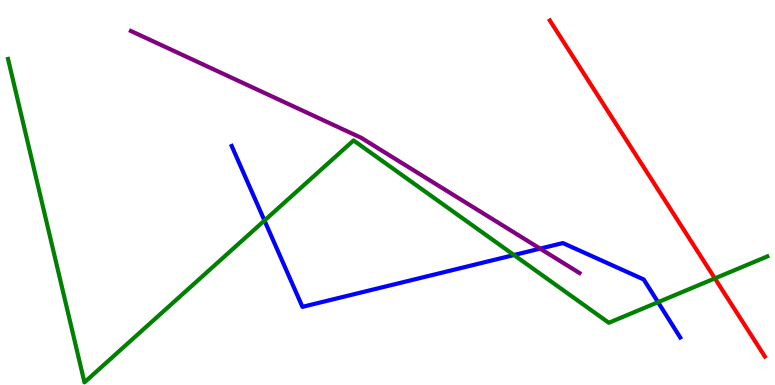[{'lines': ['blue', 'red'], 'intersections': []}, {'lines': ['green', 'red'], 'intersections': [{'x': 9.22, 'y': 2.77}]}, {'lines': ['purple', 'red'], 'intersections': []}, {'lines': ['blue', 'green'], 'intersections': [{'x': 3.41, 'y': 4.27}, {'x': 6.63, 'y': 3.38}, {'x': 8.49, 'y': 2.15}]}, {'lines': ['blue', 'purple'], 'intersections': [{'x': 6.97, 'y': 3.54}]}, {'lines': ['green', 'purple'], 'intersections': []}]